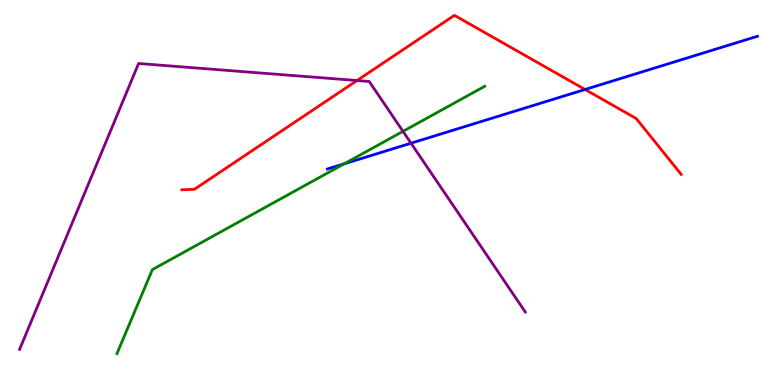[{'lines': ['blue', 'red'], 'intersections': [{'x': 7.55, 'y': 7.68}]}, {'lines': ['green', 'red'], 'intersections': []}, {'lines': ['purple', 'red'], 'intersections': [{'x': 4.61, 'y': 7.91}]}, {'lines': ['blue', 'green'], 'intersections': [{'x': 4.44, 'y': 5.74}]}, {'lines': ['blue', 'purple'], 'intersections': [{'x': 5.3, 'y': 6.28}]}, {'lines': ['green', 'purple'], 'intersections': [{'x': 5.2, 'y': 6.59}]}]